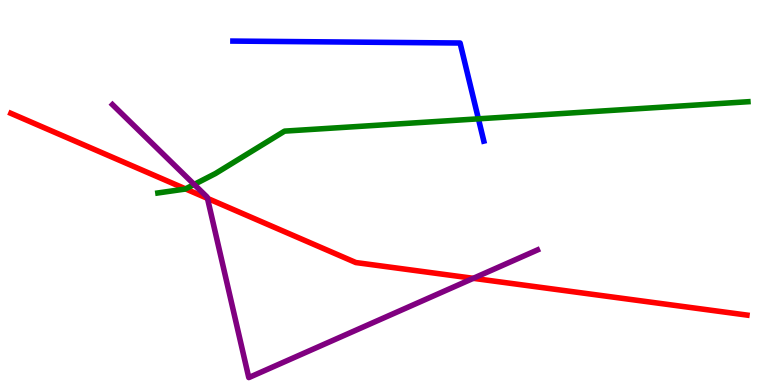[{'lines': ['blue', 'red'], 'intersections': []}, {'lines': ['green', 'red'], 'intersections': [{'x': 2.39, 'y': 5.09}]}, {'lines': ['purple', 'red'], 'intersections': [{'x': 2.68, 'y': 4.85}, {'x': 6.11, 'y': 2.77}]}, {'lines': ['blue', 'green'], 'intersections': [{'x': 6.17, 'y': 6.91}]}, {'lines': ['blue', 'purple'], 'intersections': []}, {'lines': ['green', 'purple'], 'intersections': [{'x': 2.51, 'y': 5.21}]}]